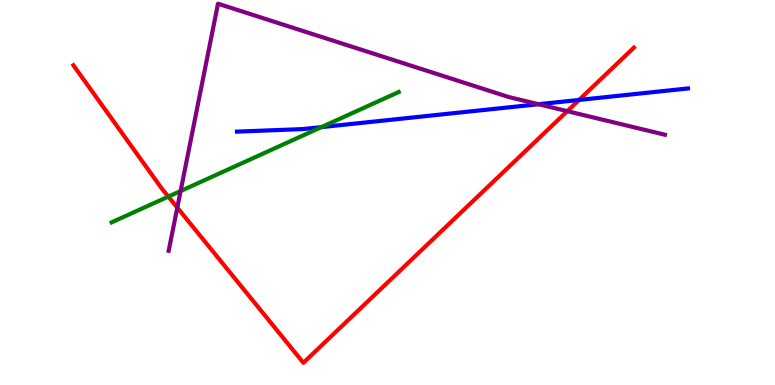[{'lines': ['blue', 'red'], 'intersections': [{'x': 7.47, 'y': 7.4}]}, {'lines': ['green', 'red'], 'intersections': [{'x': 2.17, 'y': 4.89}]}, {'lines': ['purple', 'red'], 'intersections': [{'x': 2.29, 'y': 4.61}, {'x': 7.32, 'y': 7.11}]}, {'lines': ['blue', 'green'], 'intersections': [{'x': 4.15, 'y': 6.7}]}, {'lines': ['blue', 'purple'], 'intersections': [{'x': 6.95, 'y': 7.29}]}, {'lines': ['green', 'purple'], 'intersections': [{'x': 2.33, 'y': 5.04}]}]